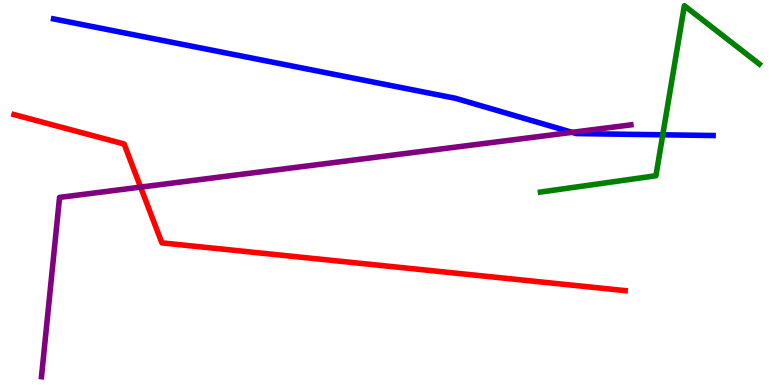[{'lines': ['blue', 'red'], 'intersections': []}, {'lines': ['green', 'red'], 'intersections': []}, {'lines': ['purple', 'red'], 'intersections': [{'x': 1.81, 'y': 5.14}]}, {'lines': ['blue', 'green'], 'intersections': [{'x': 8.55, 'y': 6.5}]}, {'lines': ['blue', 'purple'], 'intersections': [{'x': 7.38, 'y': 6.56}]}, {'lines': ['green', 'purple'], 'intersections': []}]